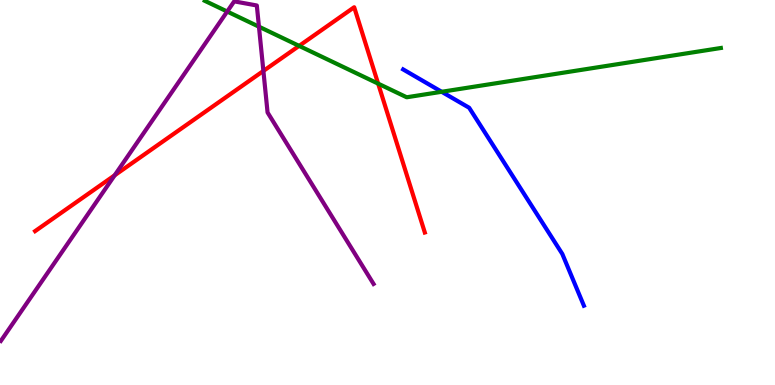[{'lines': ['blue', 'red'], 'intersections': []}, {'lines': ['green', 'red'], 'intersections': [{'x': 3.86, 'y': 8.81}, {'x': 4.88, 'y': 7.83}]}, {'lines': ['purple', 'red'], 'intersections': [{'x': 1.48, 'y': 5.45}, {'x': 3.4, 'y': 8.16}]}, {'lines': ['blue', 'green'], 'intersections': [{'x': 5.7, 'y': 7.62}]}, {'lines': ['blue', 'purple'], 'intersections': []}, {'lines': ['green', 'purple'], 'intersections': [{'x': 2.93, 'y': 9.7}, {'x': 3.34, 'y': 9.31}]}]